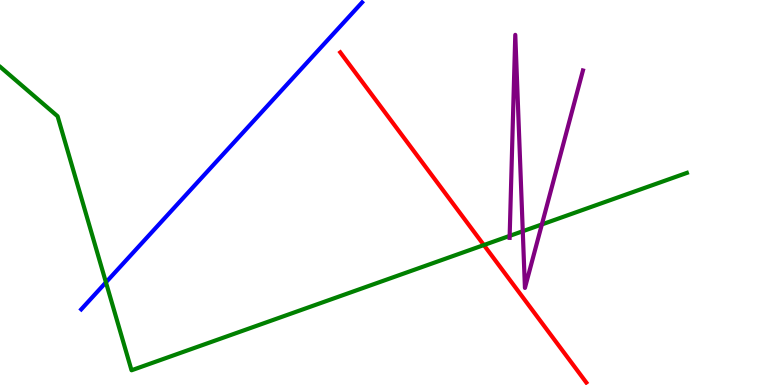[{'lines': ['blue', 'red'], 'intersections': []}, {'lines': ['green', 'red'], 'intersections': [{'x': 6.24, 'y': 3.63}]}, {'lines': ['purple', 'red'], 'intersections': []}, {'lines': ['blue', 'green'], 'intersections': [{'x': 1.37, 'y': 2.67}]}, {'lines': ['blue', 'purple'], 'intersections': []}, {'lines': ['green', 'purple'], 'intersections': [{'x': 6.58, 'y': 3.87}, {'x': 6.75, 'y': 3.99}, {'x': 6.99, 'y': 4.17}]}]